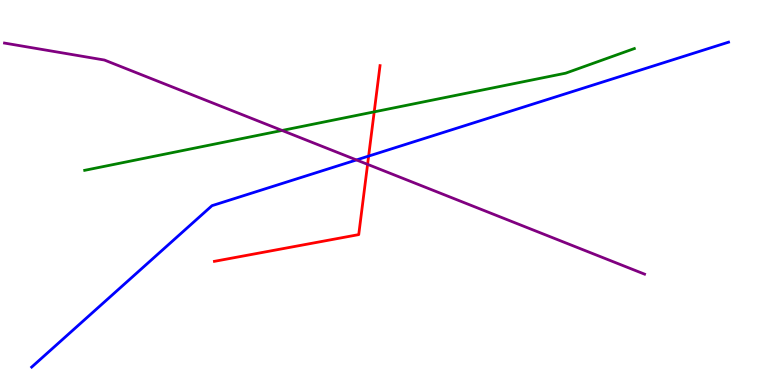[{'lines': ['blue', 'red'], 'intersections': [{'x': 4.76, 'y': 5.95}]}, {'lines': ['green', 'red'], 'intersections': [{'x': 4.83, 'y': 7.09}]}, {'lines': ['purple', 'red'], 'intersections': [{'x': 4.74, 'y': 5.73}]}, {'lines': ['blue', 'green'], 'intersections': []}, {'lines': ['blue', 'purple'], 'intersections': [{'x': 4.6, 'y': 5.85}]}, {'lines': ['green', 'purple'], 'intersections': [{'x': 3.64, 'y': 6.61}]}]